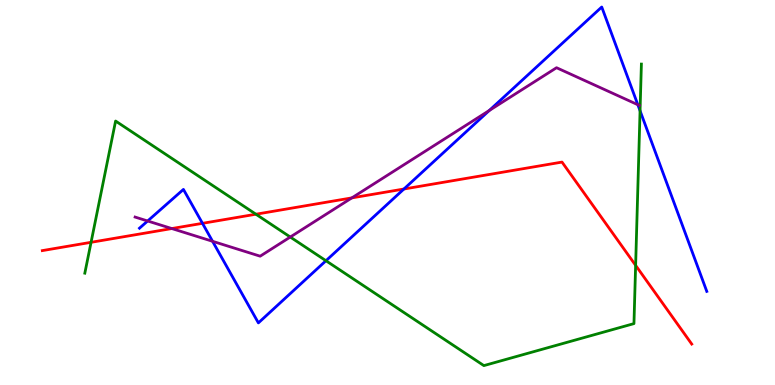[{'lines': ['blue', 'red'], 'intersections': [{'x': 2.61, 'y': 4.2}, {'x': 5.21, 'y': 5.09}]}, {'lines': ['green', 'red'], 'intersections': [{'x': 1.18, 'y': 3.71}, {'x': 3.3, 'y': 4.44}, {'x': 8.2, 'y': 3.11}]}, {'lines': ['purple', 'red'], 'intersections': [{'x': 2.22, 'y': 4.06}, {'x': 4.54, 'y': 4.86}]}, {'lines': ['blue', 'green'], 'intersections': [{'x': 4.21, 'y': 3.23}, {'x': 8.26, 'y': 7.12}]}, {'lines': ['blue', 'purple'], 'intersections': [{'x': 1.91, 'y': 4.26}, {'x': 2.74, 'y': 3.73}, {'x': 6.31, 'y': 7.13}, {'x': 8.23, 'y': 7.28}]}, {'lines': ['green', 'purple'], 'intersections': [{'x': 3.75, 'y': 3.84}]}]